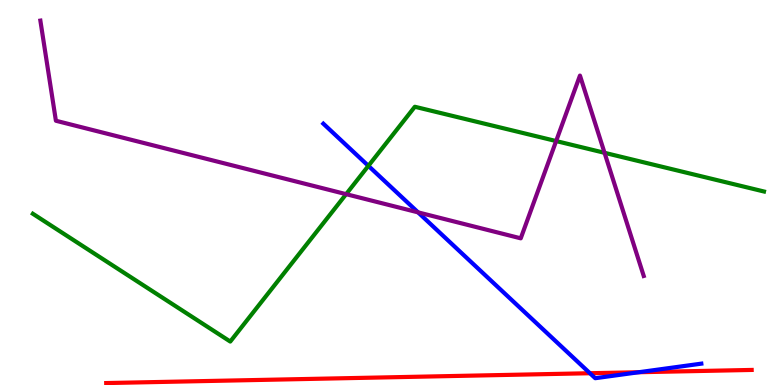[{'lines': ['blue', 'red'], 'intersections': [{'x': 7.61, 'y': 0.306}, {'x': 8.24, 'y': 0.332}]}, {'lines': ['green', 'red'], 'intersections': []}, {'lines': ['purple', 'red'], 'intersections': []}, {'lines': ['blue', 'green'], 'intersections': [{'x': 4.75, 'y': 5.69}]}, {'lines': ['blue', 'purple'], 'intersections': [{'x': 5.39, 'y': 4.48}]}, {'lines': ['green', 'purple'], 'intersections': [{'x': 4.47, 'y': 4.96}, {'x': 7.18, 'y': 6.34}, {'x': 7.8, 'y': 6.03}]}]